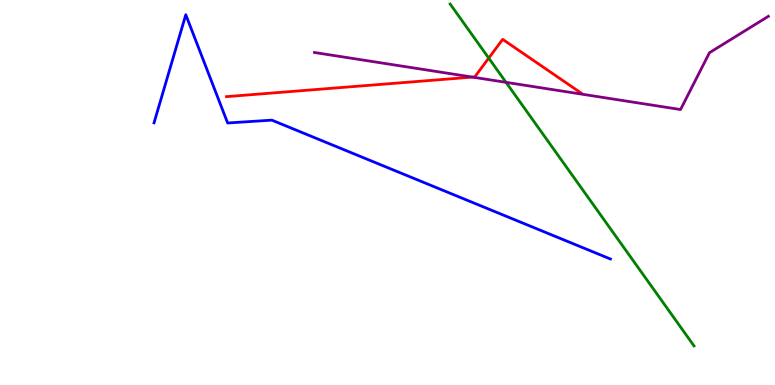[{'lines': ['blue', 'red'], 'intersections': []}, {'lines': ['green', 'red'], 'intersections': [{'x': 6.31, 'y': 8.49}]}, {'lines': ['purple', 'red'], 'intersections': [{'x': 6.1, 'y': 8.0}]}, {'lines': ['blue', 'green'], 'intersections': []}, {'lines': ['blue', 'purple'], 'intersections': []}, {'lines': ['green', 'purple'], 'intersections': [{'x': 6.53, 'y': 7.86}]}]